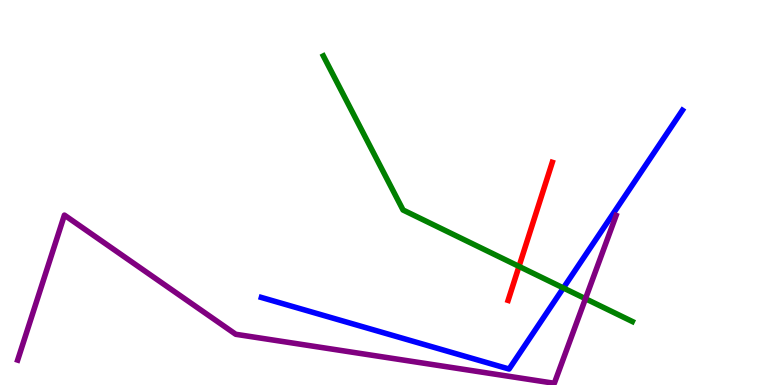[{'lines': ['blue', 'red'], 'intersections': []}, {'lines': ['green', 'red'], 'intersections': [{'x': 6.7, 'y': 3.08}]}, {'lines': ['purple', 'red'], 'intersections': []}, {'lines': ['blue', 'green'], 'intersections': [{'x': 7.27, 'y': 2.52}]}, {'lines': ['blue', 'purple'], 'intersections': []}, {'lines': ['green', 'purple'], 'intersections': [{'x': 7.55, 'y': 2.24}]}]